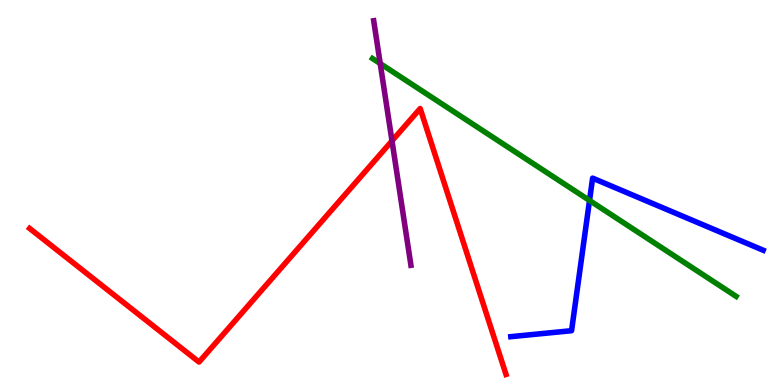[{'lines': ['blue', 'red'], 'intersections': []}, {'lines': ['green', 'red'], 'intersections': []}, {'lines': ['purple', 'red'], 'intersections': [{'x': 5.06, 'y': 6.34}]}, {'lines': ['blue', 'green'], 'intersections': [{'x': 7.61, 'y': 4.79}]}, {'lines': ['blue', 'purple'], 'intersections': []}, {'lines': ['green', 'purple'], 'intersections': [{'x': 4.91, 'y': 8.35}]}]